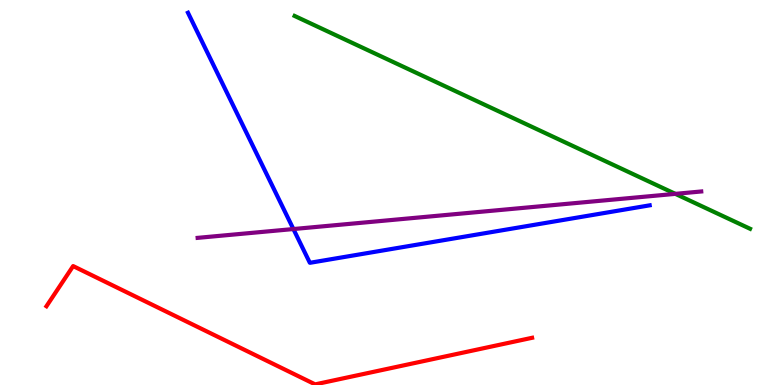[{'lines': ['blue', 'red'], 'intersections': []}, {'lines': ['green', 'red'], 'intersections': []}, {'lines': ['purple', 'red'], 'intersections': []}, {'lines': ['blue', 'green'], 'intersections': []}, {'lines': ['blue', 'purple'], 'intersections': [{'x': 3.79, 'y': 4.05}]}, {'lines': ['green', 'purple'], 'intersections': [{'x': 8.71, 'y': 4.96}]}]